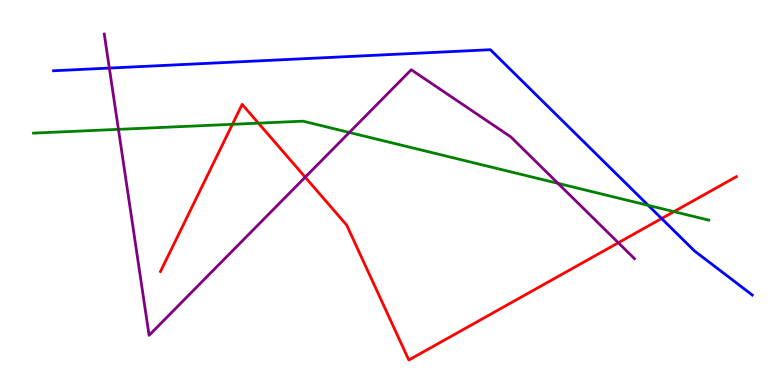[{'lines': ['blue', 'red'], 'intersections': [{'x': 8.54, 'y': 4.32}]}, {'lines': ['green', 'red'], 'intersections': [{'x': 3.0, 'y': 6.77}, {'x': 3.33, 'y': 6.8}, {'x': 8.7, 'y': 4.5}]}, {'lines': ['purple', 'red'], 'intersections': [{'x': 3.94, 'y': 5.4}, {'x': 7.98, 'y': 3.69}]}, {'lines': ['blue', 'green'], 'intersections': [{'x': 8.36, 'y': 4.67}]}, {'lines': ['blue', 'purple'], 'intersections': [{'x': 1.41, 'y': 8.23}]}, {'lines': ['green', 'purple'], 'intersections': [{'x': 1.53, 'y': 6.64}, {'x': 4.51, 'y': 6.56}, {'x': 7.2, 'y': 5.24}]}]